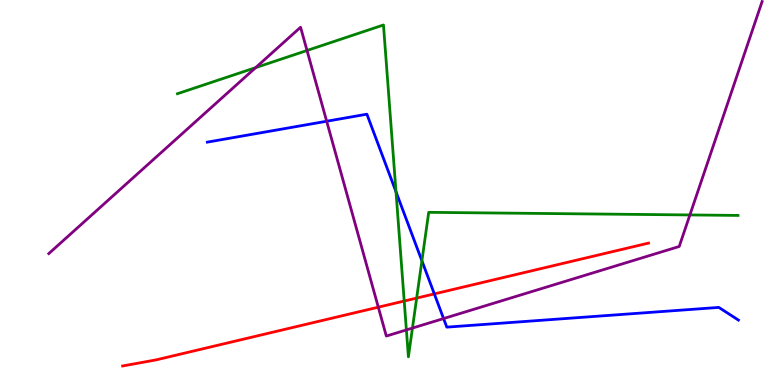[{'lines': ['blue', 'red'], 'intersections': [{'x': 5.6, 'y': 2.37}]}, {'lines': ['green', 'red'], 'intersections': [{'x': 5.22, 'y': 2.18}, {'x': 5.38, 'y': 2.26}]}, {'lines': ['purple', 'red'], 'intersections': [{'x': 4.88, 'y': 2.02}]}, {'lines': ['blue', 'green'], 'intersections': [{'x': 5.11, 'y': 5.02}, {'x': 5.44, 'y': 3.23}]}, {'lines': ['blue', 'purple'], 'intersections': [{'x': 4.22, 'y': 6.85}, {'x': 5.72, 'y': 1.73}]}, {'lines': ['green', 'purple'], 'intersections': [{'x': 3.3, 'y': 8.24}, {'x': 3.96, 'y': 8.69}, {'x': 5.24, 'y': 1.43}, {'x': 5.32, 'y': 1.48}, {'x': 8.9, 'y': 4.42}]}]